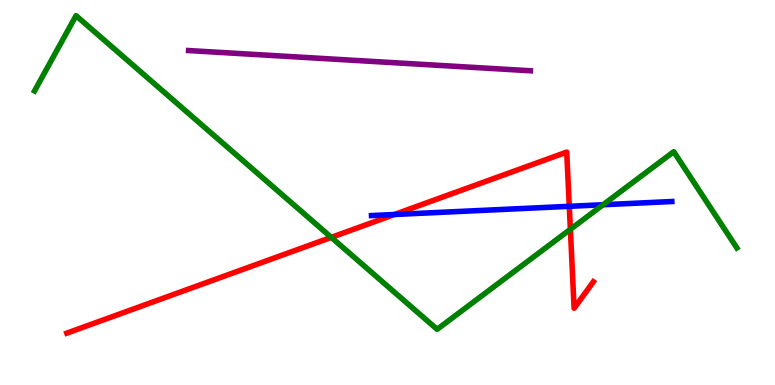[{'lines': ['blue', 'red'], 'intersections': [{'x': 5.09, 'y': 4.43}, {'x': 7.35, 'y': 4.64}]}, {'lines': ['green', 'red'], 'intersections': [{'x': 4.27, 'y': 3.83}, {'x': 7.36, 'y': 4.04}]}, {'lines': ['purple', 'red'], 'intersections': []}, {'lines': ['blue', 'green'], 'intersections': [{'x': 7.78, 'y': 4.68}]}, {'lines': ['blue', 'purple'], 'intersections': []}, {'lines': ['green', 'purple'], 'intersections': []}]